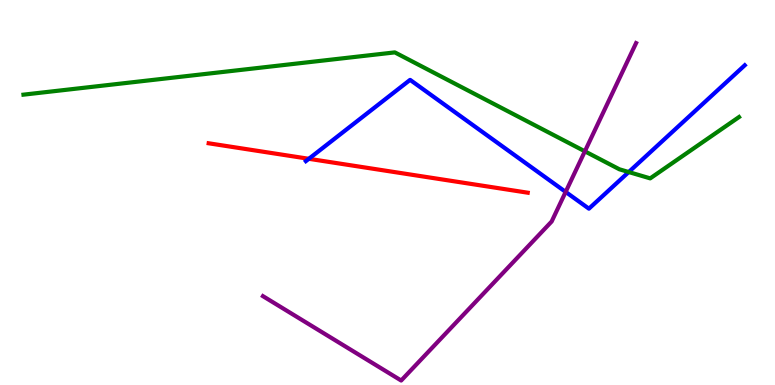[{'lines': ['blue', 'red'], 'intersections': [{'x': 3.99, 'y': 5.88}]}, {'lines': ['green', 'red'], 'intersections': []}, {'lines': ['purple', 'red'], 'intersections': []}, {'lines': ['blue', 'green'], 'intersections': [{'x': 8.11, 'y': 5.53}]}, {'lines': ['blue', 'purple'], 'intersections': [{'x': 7.3, 'y': 5.02}]}, {'lines': ['green', 'purple'], 'intersections': [{'x': 7.55, 'y': 6.07}]}]